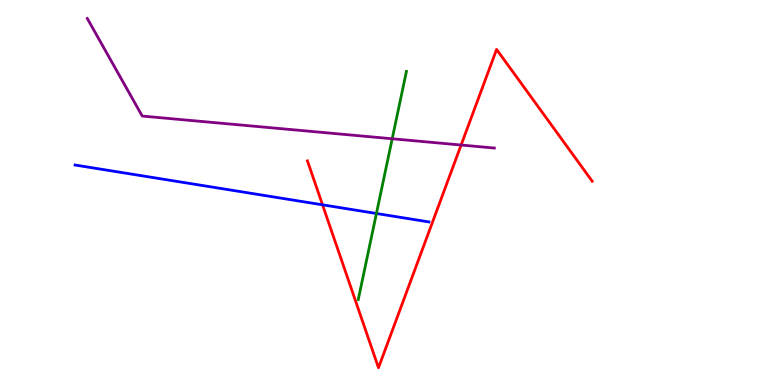[{'lines': ['blue', 'red'], 'intersections': [{'x': 4.16, 'y': 4.68}]}, {'lines': ['green', 'red'], 'intersections': []}, {'lines': ['purple', 'red'], 'intersections': [{'x': 5.95, 'y': 6.23}]}, {'lines': ['blue', 'green'], 'intersections': [{'x': 4.86, 'y': 4.45}]}, {'lines': ['blue', 'purple'], 'intersections': []}, {'lines': ['green', 'purple'], 'intersections': [{'x': 5.06, 'y': 6.4}]}]